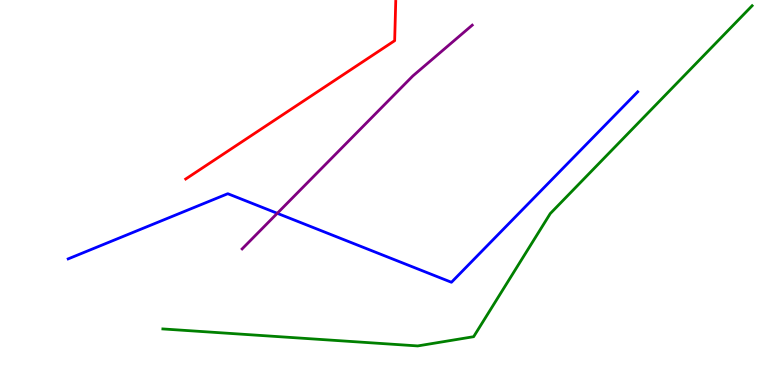[{'lines': ['blue', 'red'], 'intersections': []}, {'lines': ['green', 'red'], 'intersections': []}, {'lines': ['purple', 'red'], 'intersections': []}, {'lines': ['blue', 'green'], 'intersections': []}, {'lines': ['blue', 'purple'], 'intersections': [{'x': 3.58, 'y': 4.46}]}, {'lines': ['green', 'purple'], 'intersections': []}]